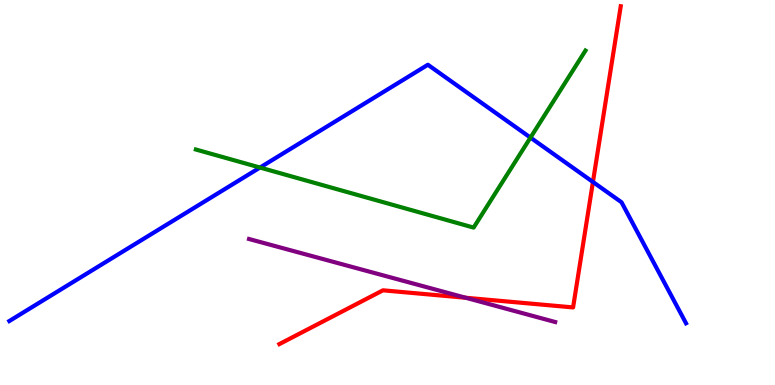[{'lines': ['blue', 'red'], 'intersections': [{'x': 7.65, 'y': 5.27}]}, {'lines': ['green', 'red'], 'intersections': []}, {'lines': ['purple', 'red'], 'intersections': [{'x': 6.01, 'y': 2.27}]}, {'lines': ['blue', 'green'], 'intersections': [{'x': 3.35, 'y': 5.65}, {'x': 6.84, 'y': 6.43}]}, {'lines': ['blue', 'purple'], 'intersections': []}, {'lines': ['green', 'purple'], 'intersections': []}]